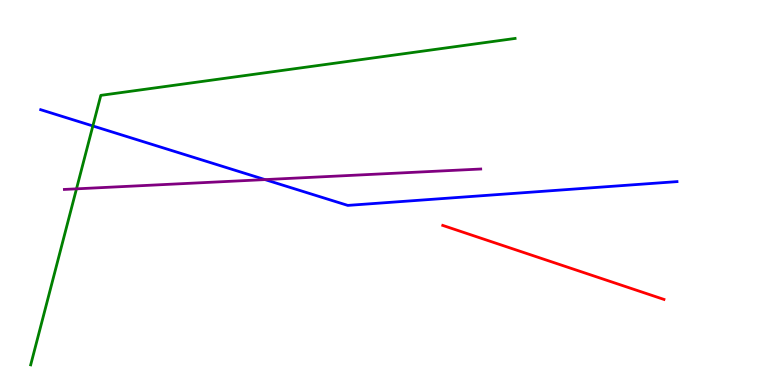[{'lines': ['blue', 'red'], 'intersections': []}, {'lines': ['green', 'red'], 'intersections': []}, {'lines': ['purple', 'red'], 'intersections': []}, {'lines': ['blue', 'green'], 'intersections': [{'x': 1.2, 'y': 6.73}]}, {'lines': ['blue', 'purple'], 'intersections': [{'x': 3.42, 'y': 5.34}]}, {'lines': ['green', 'purple'], 'intersections': [{'x': 0.987, 'y': 5.09}]}]